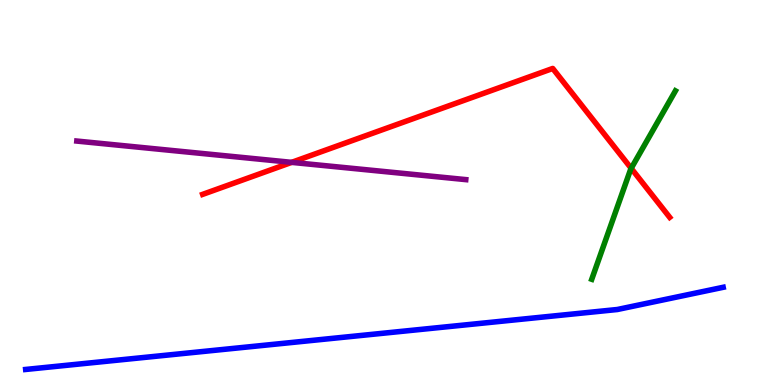[{'lines': ['blue', 'red'], 'intersections': []}, {'lines': ['green', 'red'], 'intersections': [{'x': 8.14, 'y': 5.63}]}, {'lines': ['purple', 'red'], 'intersections': [{'x': 3.76, 'y': 5.78}]}, {'lines': ['blue', 'green'], 'intersections': []}, {'lines': ['blue', 'purple'], 'intersections': []}, {'lines': ['green', 'purple'], 'intersections': []}]